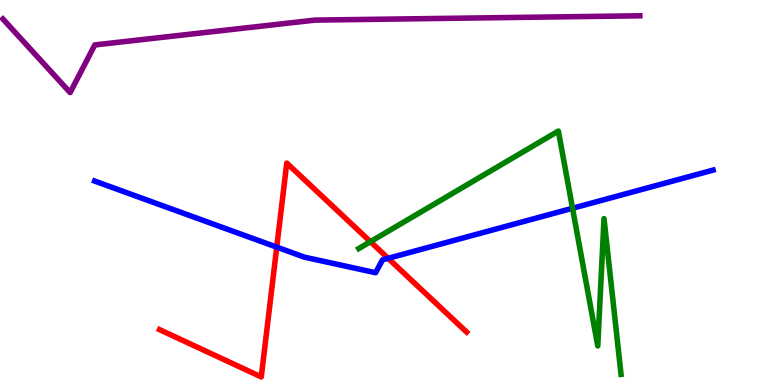[{'lines': ['blue', 'red'], 'intersections': [{'x': 3.57, 'y': 3.58}, {'x': 5.01, 'y': 3.29}]}, {'lines': ['green', 'red'], 'intersections': [{'x': 4.78, 'y': 3.72}]}, {'lines': ['purple', 'red'], 'intersections': []}, {'lines': ['blue', 'green'], 'intersections': [{'x': 7.39, 'y': 4.59}]}, {'lines': ['blue', 'purple'], 'intersections': []}, {'lines': ['green', 'purple'], 'intersections': []}]